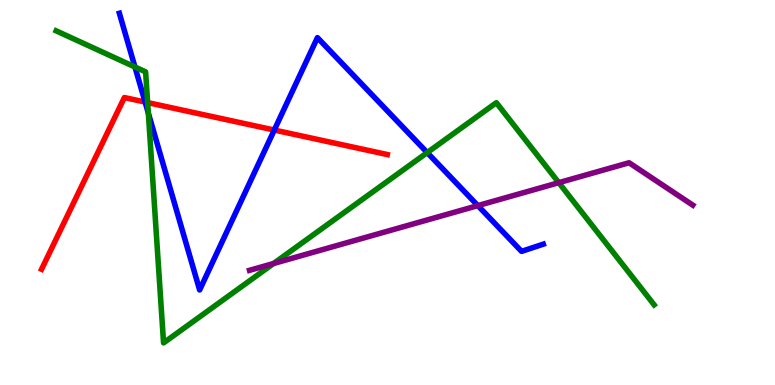[{'lines': ['blue', 'red'], 'intersections': [{'x': 1.87, 'y': 7.35}, {'x': 3.54, 'y': 6.62}]}, {'lines': ['green', 'red'], 'intersections': [{'x': 1.91, 'y': 7.34}]}, {'lines': ['purple', 'red'], 'intersections': []}, {'lines': ['blue', 'green'], 'intersections': [{'x': 1.74, 'y': 8.26}, {'x': 1.91, 'y': 7.06}, {'x': 5.51, 'y': 6.04}]}, {'lines': ['blue', 'purple'], 'intersections': [{'x': 6.17, 'y': 4.66}]}, {'lines': ['green', 'purple'], 'intersections': [{'x': 3.53, 'y': 3.16}, {'x': 7.21, 'y': 5.26}]}]